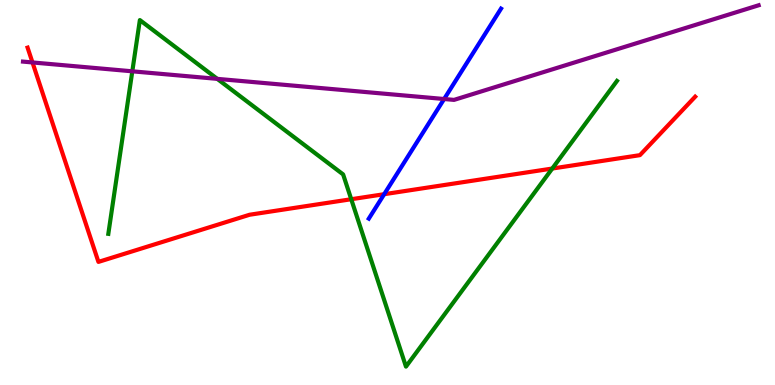[{'lines': ['blue', 'red'], 'intersections': [{'x': 4.96, 'y': 4.96}]}, {'lines': ['green', 'red'], 'intersections': [{'x': 4.53, 'y': 4.83}, {'x': 7.13, 'y': 5.62}]}, {'lines': ['purple', 'red'], 'intersections': [{'x': 0.419, 'y': 8.38}]}, {'lines': ['blue', 'green'], 'intersections': []}, {'lines': ['blue', 'purple'], 'intersections': [{'x': 5.73, 'y': 7.43}]}, {'lines': ['green', 'purple'], 'intersections': [{'x': 1.71, 'y': 8.15}, {'x': 2.8, 'y': 7.95}]}]